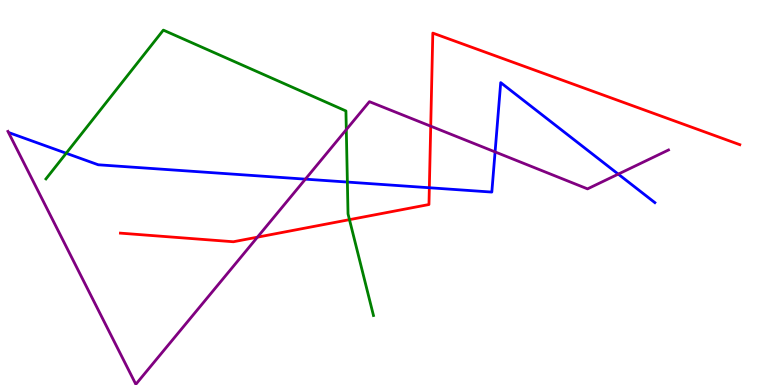[{'lines': ['blue', 'red'], 'intersections': [{'x': 5.54, 'y': 5.12}]}, {'lines': ['green', 'red'], 'intersections': [{'x': 4.51, 'y': 4.29}]}, {'lines': ['purple', 'red'], 'intersections': [{'x': 3.32, 'y': 3.84}, {'x': 5.56, 'y': 6.72}]}, {'lines': ['blue', 'green'], 'intersections': [{'x': 0.854, 'y': 6.02}, {'x': 4.48, 'y': 5.27}]}, {'lines': ['blue', 'purple'], 'intersections': [{'x': 3.94, 'y': 5.35}, {'x': 6.39, 'y': 6.05}, {'x': 7.98, 'y': 5.48}]}, {'lines': ['green', 'purple'], 'intersections': [{'x': 4.47, 'y': 6.63}]}]